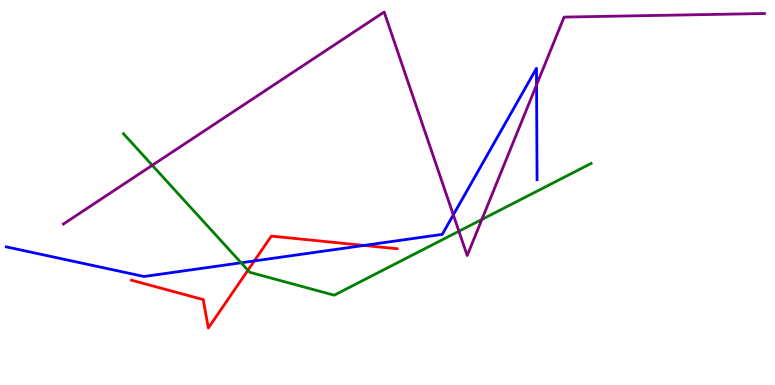[{'lines': ['blue', 'red'], 'intersections': [{'x': 3.28, 'y': 3.22}, {'x': 4.7, 'y': 3.63}]}, {'lines': ['green', 'red'], 'intersections': [{'x': 3.2, 'y': 2.98}]}, {'lines': ['purple', 'red'], 'intersections': []}, {'lines': ['blue', 'green'], 'intersections': [{'x': 3.11, 'y': 3.17}]}, {'lines': ['blue', 'purple'], 'intersections': [{'x': 5.85, 'y': 4.42}, {'x': 6.92, 'y': 7.8}]}, {'lines': ['green', 'purple'], 'intersections': [{'x': 1.96, 'y': 5.71}, {'x': 5.92, 'y': 3.99}, {'x': 6.22, 'y': 4.3}]}]